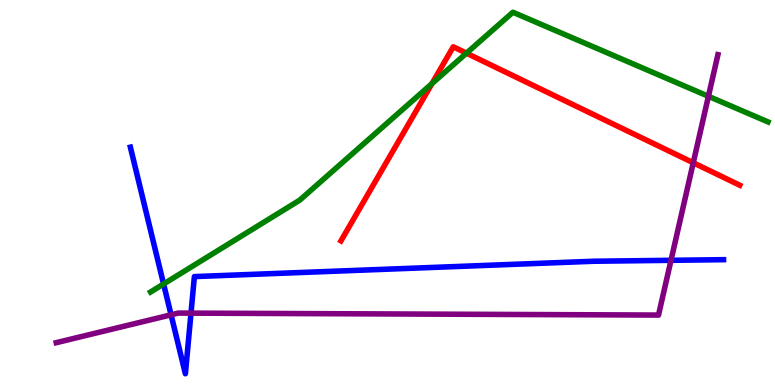[{'lines': ['blue', 'red'], 'intersections': []}, {'lines': ['green', 'red'], 'intersections': [{'x': 5.57, 'y': 7.83}, {'x': 6.02, 'y': 8.62}]}, {'lines': ['purple', 'red'], 'intersections': [{'x': 8.95, 'y': 5.77}]}, {'lines': ['blue', 'green'], 'intersections': [{'x': 2.11, 'y': 2.62}]}, {'lines': ['blue', 'purple'], 'intersections': [{'x': 2.21, 'y': 1.82}, {'x': 2.46, 'y': 1.87}, {'x': 8.66, 'y': 3.24}]}, {'lines': ['green', 'purple'], 'intersections': [{'x': 9.14, 'y': 7.5}]}]